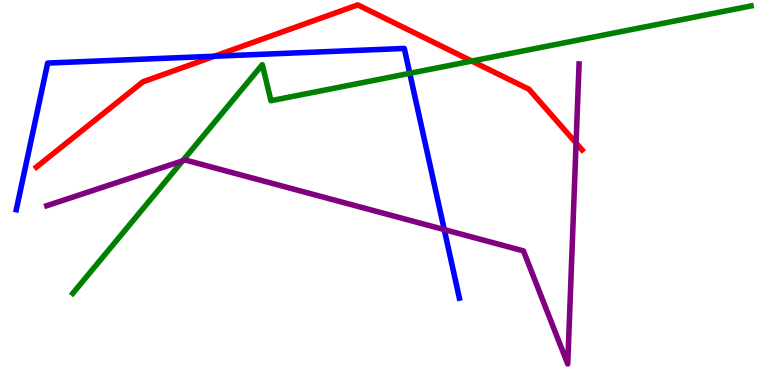[{'lines': ['blue', 'red'], 'intersections': [{'x': 2.77, 'y': 8.54}]}, {'lines': ['green', 'red'], 'intersections': [{'x': 6.09, 'y': 8.41}]}, {'lines': ['purple', 'red'], 'intersections': [{'x': 7.43, 'y': 6.28}]}, {'lines': ['blue', 'green'], 'intersections': [{'x': 5.29, 'y': 8.1}]}, {'lines': ['blue', 'purple'], 'intersections': [{'x': 5.73, 'y': 4.04}]}, {'lines': ['green', 'purple'], 'intersections': [{'x': 2.36, 'y': 5.82}]}]